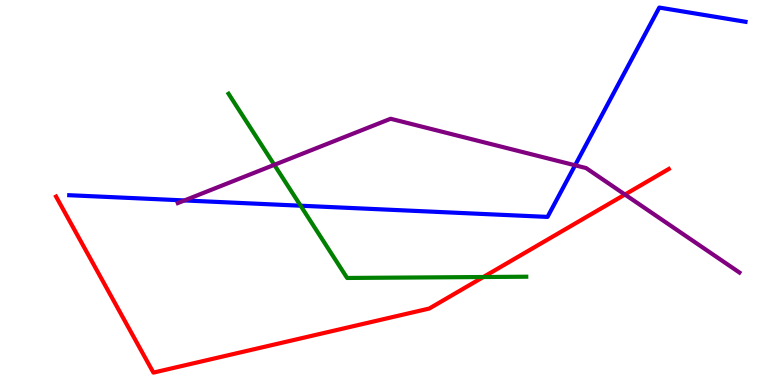[{'lines': ['blue', 'red'], 'intersections': []}, {'lines': ['green', 'red'], 'intersections': [{'x': 6.24, 'y': 2.8}]}, {'lines': ['purple', 'red'], 'intersections': [{'x': 8.06, 'y': 4.95}]}, {'lines': ['blue', 'green'], 'intersections': [{'x': 3.88, 'y': 4.66}]}, {'lines': ['blue', 'purple'], 'intersections': [{'x': 2.38, 'y': 4.79}, {'x': 7.42, 'y': 5.71}]}, {'lines': ['green', 'purple'], 'intersections': [{'x': 3.54, 'y': 5.72}]}]